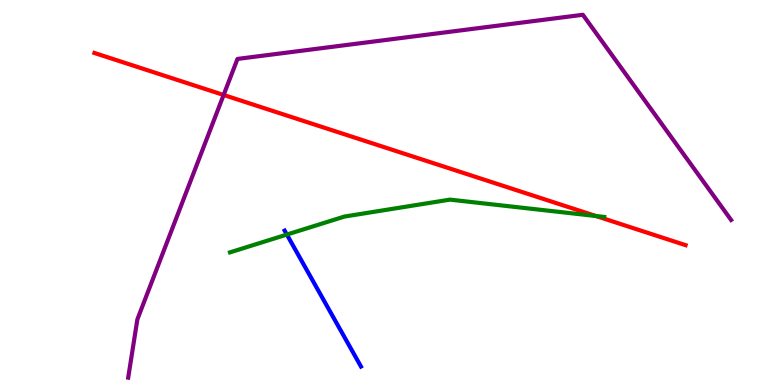[{'lines': ['blue', 'red'], 'intersections': []}, {'lines': ['green', 'red'], 'intersections': [{'x': 7.69, 'y': 4.39}]}, {'lines': ['purple', 'red'], 'intersections': [{'x': 2.89, 'y': 7.53}]}, {'lines': ['blue', 'green'], 'intersections': [{'x': 3.7, 'y': 3.91}]}, {'lines': ['blue', 'purple'], 'intersections': []}, {'lines': ['green', 'purple'], 'intersections': []}]